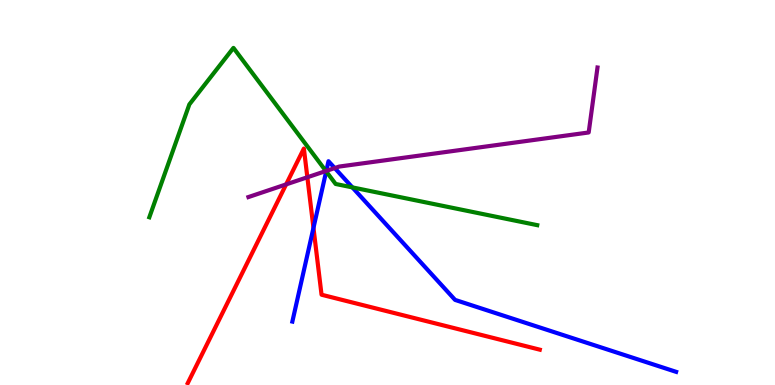[{'lines': ['blue', 'red'], 'intersections': [{'x': 4.04, 'y': 4.08}]}, {'lines': ['green', 'red'], 'intersections': []}, {'lines': ['purple', 'red'], 'intersections': [{'x': 3.69, 'y': 5.21}, {'x': 3.97, 'y': 5.4}]}, {'lines': ['blue', 'green'], 'intersections': [{'x': 4.21, 'y': 5.55}, {'x': 4.55, 'y': 5.13}]}, {'lines': ['blue', 'purple'], 'intersections': [{'x': 4.21, 'y': 5.56}, {'x': 4.32, 'y': 5.63}]}, {'lines': ['green', 'purple'], 'intersections': [{'x': 4.21, 'y': 5.56}]}]